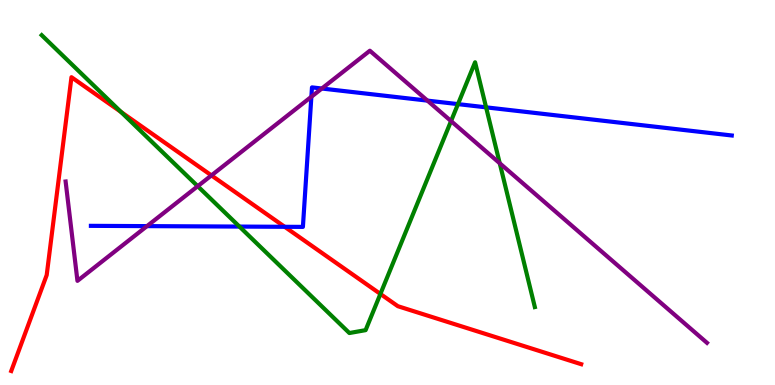[{'lines': ['blue', 'red'], 'intersections': [{'x': 3.67, 'y': 4.11}]}, {'lines': ['green', 'red'], 'intersections': [{'x': 1.56, 'y': 7.09}, {'x': 4.91, 'y': 2.36}]}, {'lines': ['purple', 'red'], 'intersections': [{'x': 2.73, 'y': 5.44}]}, {'lines': ['blue', 'green'], 'intersections': [{'x': 3.09, 'y': 4.11}, {'x': 5.91, 'y': 7.3}, {'x': 6.27, 'y': 7.21}]}, {'lines': ['blue', 'purple'], 'intersections': [{'x': 1.9, 'y': 4.13}, {'x': 4.02, 'y': 7.49}, {'x': 4.15, 'y': 7.7}, {'x': 5.52, 'y': 7.39}]}, {'lines': ['green', 'purple'], 'intersections': [{'x': 2.55, 'y': 5.16}, {'x': 5.82, 'y': 6.86}, {'x': 6.45, 'y': 5.76}]}]